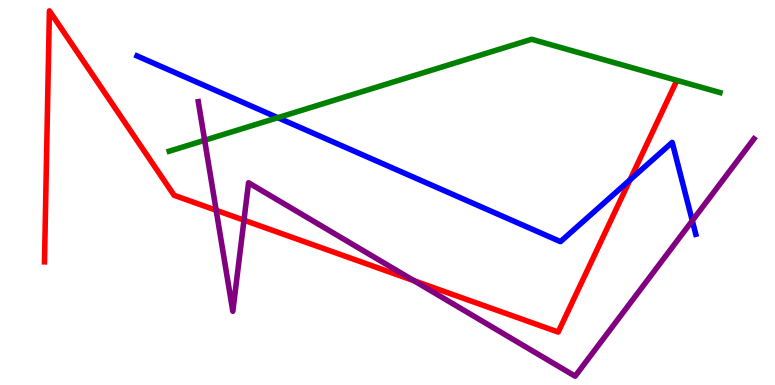[{'lines': ['blue', 'red'], 'intersections': [{'x': 8.13, 'y': 5.33}]}, {'lines': ['green', 'red'], 'intersections': []}, {'lines': ['purple', 'red'], 'intersections': [{'x': 2.79, 'y': 4.54}, {'x': 3.15, 'y': 4.28}, {'x': 5.34, 'y': 2.71}]}, {'lines': ['blue', 'green'], 'intersections': [{'x': 3.58, 'y': 6.94}]}, {'lines': ['blue', 'purple'], 'intersections': [{'x': 8.93, 'y': 4.27}]}, {'lines': ['green', 'purple'], 'intersections': [{'x': 2.64, 'y': 6.36}]}]